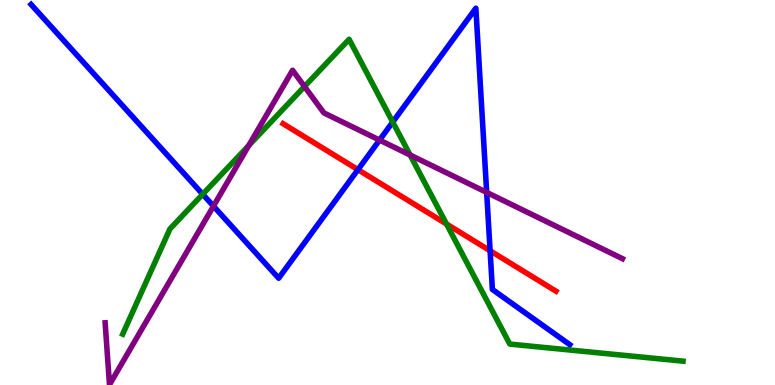[{'lines': ['blue', 'red'], 'intersections': [{'x': 4.62, 'y': 5.59}, {'x': 6.32, 'y': 3.49}]}, {'lines': ['green', 'red'], 'intersections': [{'x': 5.76, 'y': 4.18}]}, {'lines': ['purple', 'red'], 'intersections': []}, {'lines': ['blue', 'green'], 'intersections': [{'x': 2.62, 'y': 4.96}, {'x': 5.07, 'y': 6.83}]}, {'lines': ['blue', 'purple'], 'intersections': [{'x': 2.75, 'y': 4.65}, {'x': 4.9, 'y': 6.36}, {'x': 6.28, 'y': 5.0}]}, {'lines': ['green', 'purple'], 'intersections': [{'x': 3.21, 'y': 6.22}, {'x': 3.93, 'y': 7.75}, {'x': 5.29, 'y': 5.97}]}]